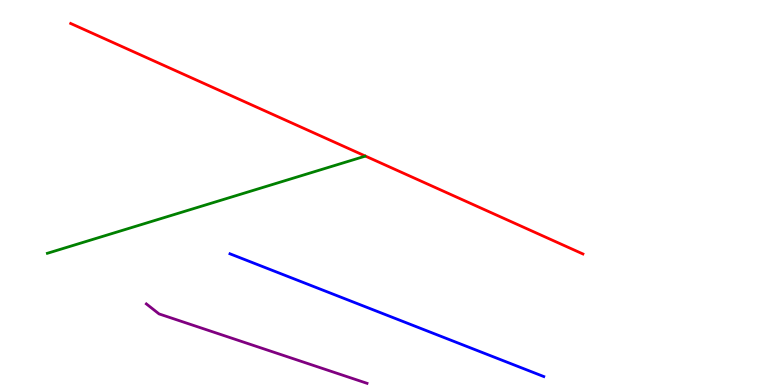[{'lines': ['blue', 'red'], 'intersections': []}, {'lines': ['green', 'red'], 'intersections': []}, {'lines': ['purple', 'red'], 'intersections': []}, {'lines': ['blue', 'green'], 'intersections': []}, {'lines': ['blue', 'purple'], 'intersections': []}, {'lines': ['green', 'purple'], 'intersections': []}]